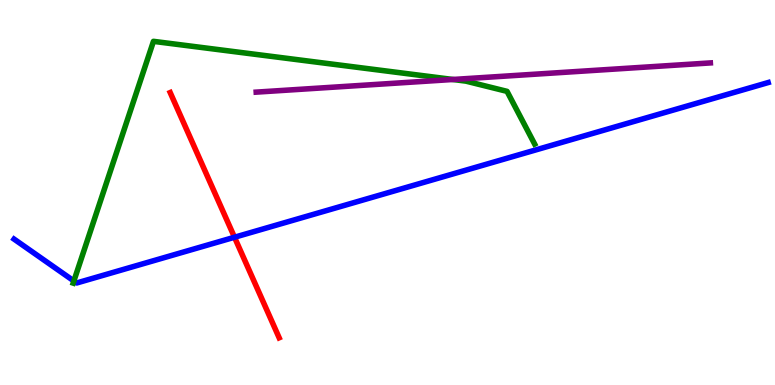[{'lines': ['blue', 'red'], 'intersections': [{'x': 3.03, 'y': 3.84}]}, {'lines': ['green', 'red'], 'intersections': []}, {'lines': ['purple', 'red'], 'intersections': []}, {'lines': ['blue', 'green'], 'intersections': [{'x': 0.953, 'y': 2.7}]}, {'lines': ['blue', 'purple'], 'intersections': []}, {'lines': ['green', 'purple'], 'intersections': [{'x': 5.84, 'y': 7.94}]}]